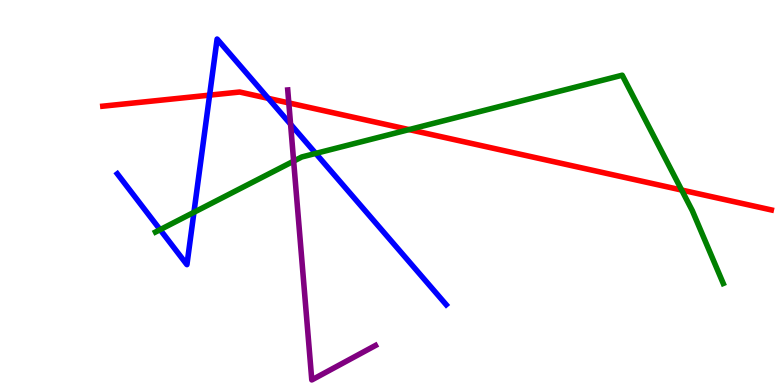[{'lines': ['blue', 'red'], 'intersections': [{'x': 2.7, 'y': 7.53}, {'x': 3.46, 'y': 7.45}]}, {'lines': ['green', 'red'], 'intersections': [{'x': 5.28, 'y': 6.63}, {'x': 8.8, 'y': 5.06}]}, {'lines': ['purple', 'red'], 'intersections': [{'x': 3.73, 'y': 7.33}]}, {'lines': ['blue', 'green'], 'intersections': [{'x': 2.07, 'y': 4.03}, {'x': 2.5, 'y': 4.49}, {'x': 4.07, 'y': 6.02}]}, {'lines': ['blue', 'purple'], 'intersections': [{'x': 3.75, 'y': 6.77}]}, {'lines': ['green', 'purple'], 'intersections': [{'x': 3.79, 'y': 5.81}]}]